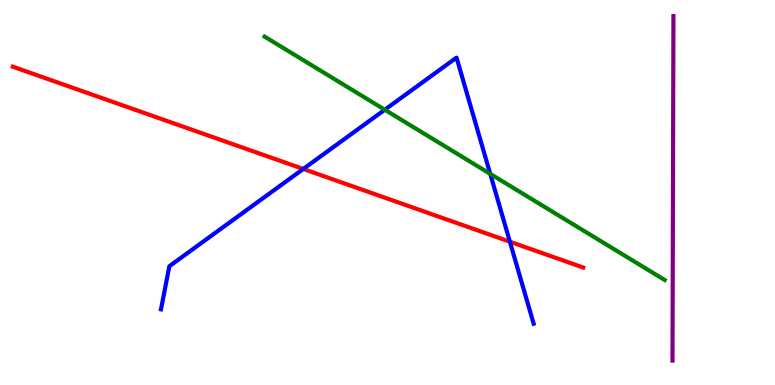[{'lines': ['blue', 'red'], 'intersections': [{'x': 3.91, 'y': 5.61}, {'x': 6.58, 'y': 3.72}]}, {'lines': ['green', 'red'], 'intersections': []}, {'lines': ['purple', 'red'], 'intersections': []}, {'lines': ['blue', 'green'], 'intersections': [{'x': 4.97, 'y': 7.15}, {'x': 6.33, 'y': 5.48}]}, {'lines': ['blue', 'purple'], 'intersections': []}, {'lines': ['green', 'purple'], 'intersections': []}]